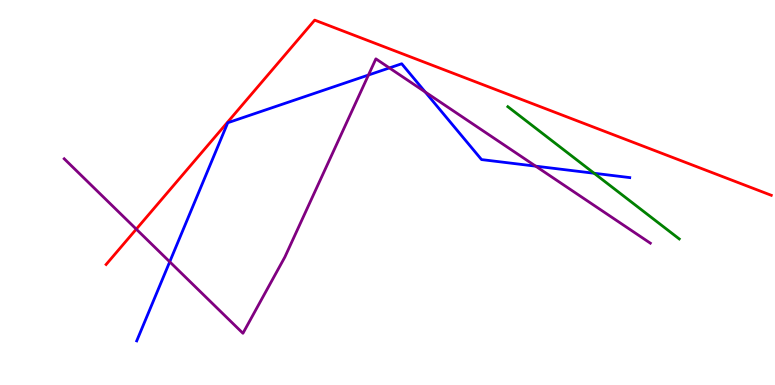[{'lines': ['blue', 'red'], 'intersections': []}, {'lines': ['green', 'red'], 'intersections': []}, {'lines': ['purple', 'red'], 'intersections': [{'x': 1.76, 'y': 4.05}]}, {'lines': ['blue', 'green'], 'intersections': [{'x': 7.67, 'y': 5.5}]}, {'lines': ['blue', 'purple'], 'intersections': [{'x': 2.19, 'y': 3.2}, {'x': 4.75, 'y': 8.05}, {'x': 5.02, 'y': 8.24}, {'x': 5.49, 'y': 7.61}, {'x': 6.91, 'y': 5.68}]}, {'lines': ['green', 'purple'], 'intersections': []}]